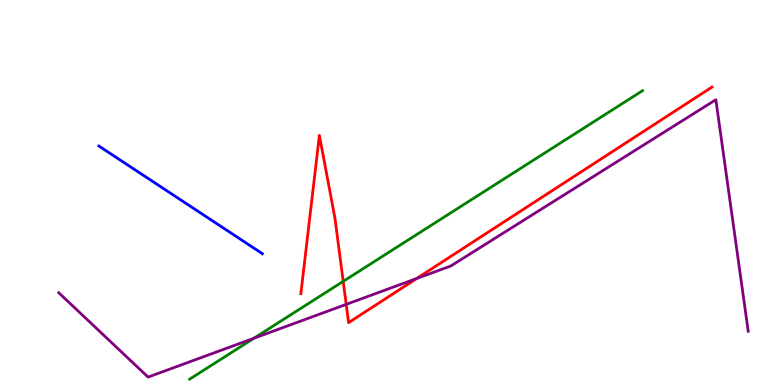[{'lines': ['blue', 'red'], 'intersections': []}, {'lines': ['green', 'red'], 'intersections': [{'x': 4.43, 'y': 2.69}]}, {'lines': ['purple', 'red'], 'intersections': [{'x': 4.47, 'y': 2.09}, {'x': 5.38, 'y': 2.77}]}, {'lines': ['blue', 'green'], 'intersections': []}, {'lines': ['blue', 'purple'], 'intersections': []}, {'lines': ['green', 'purple'], 'intersections': [{'x': 3.28, 'y': 1.21}]}]